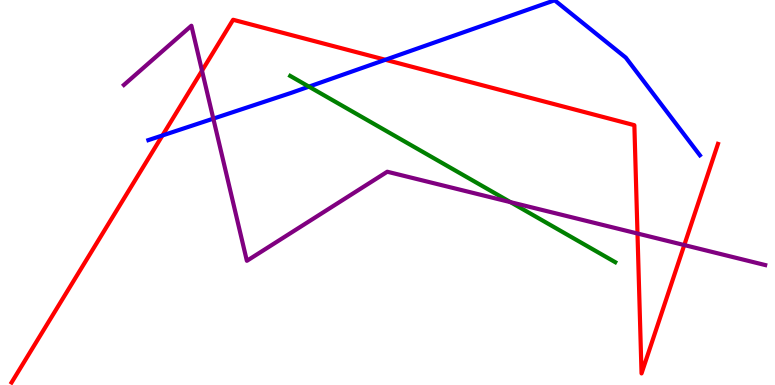[{'lines': ['blue', 'red'], 'intersections': [{'x': 2.1, 'y': 6.48}, {'x': 4.97, 'y': 8.45}]}, {'lines': ['green', 'red'], 'intersections': []}, {'lines': ['purple', 'red'], 'intersections': [{'x': 2.61, 'y': 8.16}, {'x': 8.23, 'y': 3.93}, {'x': 8.83, 'y': 3.63}]}, {'lines': ['blue', 'green'], 'intersections': [{'x': 3.99, 'y': 7.75}]}, {'lines': ['blue', 'purple'], 'intersections': [{'x': 2.75, 'y': 6.92}]}, {'lines': ['green', 'purple'], 'intersections': [{'x': 6.59, 'y': 4.75}]}]